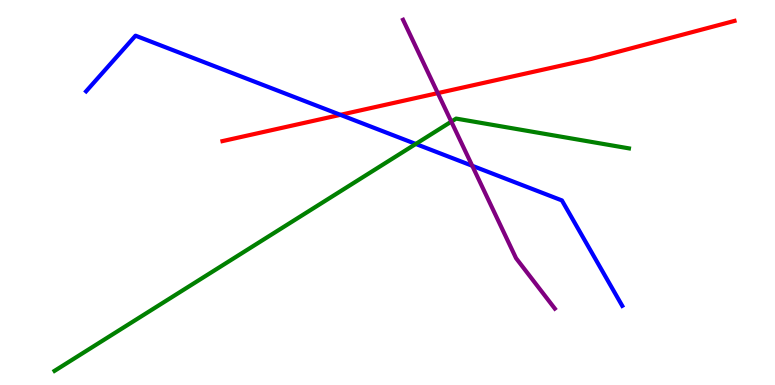[{'lines': ['blue', 'red'], 'intersections': [{'x': 4.39, 'y': 7.02}]}, {'lines': ['green', 'red'], 'intersections': []}, {'lines': ['purple', 'red'], 'intersections': [{'x': 5.65, 'y': 7.58}]}, {'lines': ['blue', 'green'], 'intersections': [{'x': 5.36, 'y': 6.26}]}, {'lines': ['blue', 'purple'], 'intersections': [{'x': 6.09, 'y': 5.69}]}, {'lines': ['green', 'purple'], 'intersections': [{'x': 5.82, 'y': 6.84}]}]